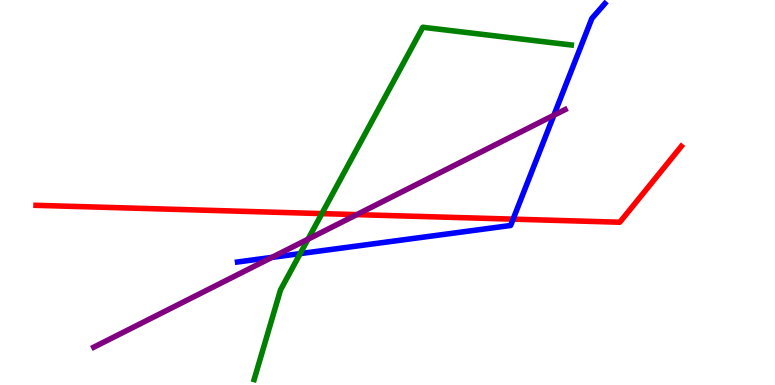[{'lines': ['blue', 'red'], 'intersections': [{'x': 6.62, 'y': 4.31}]}, {'lines': ['green', 'red'], 'intersections': [{'x': 4.15, 'y': 4.45}]}, {'lines': ['purple', 'red'], 'intersections': [{'x': 4.6, 'y': 4.43}]}, {'lines': ['blue', 'green'], 'intersections': [{'x': 3.87, 'y': 3.41}]}, {'lines': ['blue', 'purple'], 'intersections': [{'x': 3.51, 'y': 3.31}, {'x': 7.15, 'y': 7.01}]}, {'lines': ['green', 'purple'], 'intersections': [{'x': 3.97, 'y': 3.79}]}]